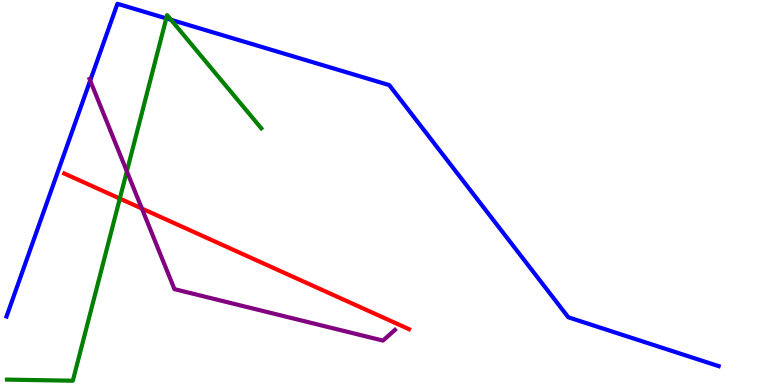[{'lines': ['blue', 'red'], 'intersections': []}, {'lines': ['green', 'red'], 'intersections': [{'x': 1.55, 'y': 4.84}]}, {'lines': ['purple', 'red'], 'intersections': [{'x': 1.83, 'y': 4.58}]}, {'lines': ['blue', 'green'], 'intersections': [{'x': 2.15, 'y': 9.52}, {'x': 2.21, 'y': 9.49}]}, {'lines': ['blue', 'purple'], 'intersections': [{'x': 1.16, 'y': 7.91}]}, {'lines': ['green', 'purple'], 'intersections': [{'x': 1.64, 'y': 5.55}]}]